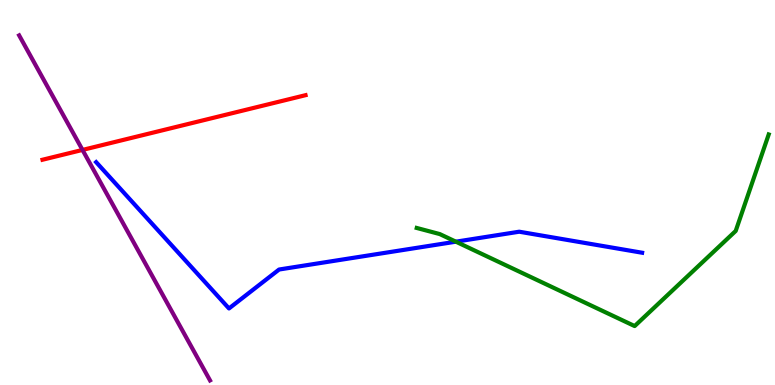[{'lines': ['blue', 'red'], 'intersections': []}, {'lines': ['green', 'red'], 'intersections': []}, {'lines': ['purple', 'red'], 'intersections': [{'x': 1.06, 'y': 6.11}]}, {'lines': ['blue', 'green'], 'intersections': [{'x': 5.88, 'y': 3.72}]}, {'lines': ['blue', 'purple'], 'intersections': []}, {'lines': ['green', 'purple'], 'intersections': []}]